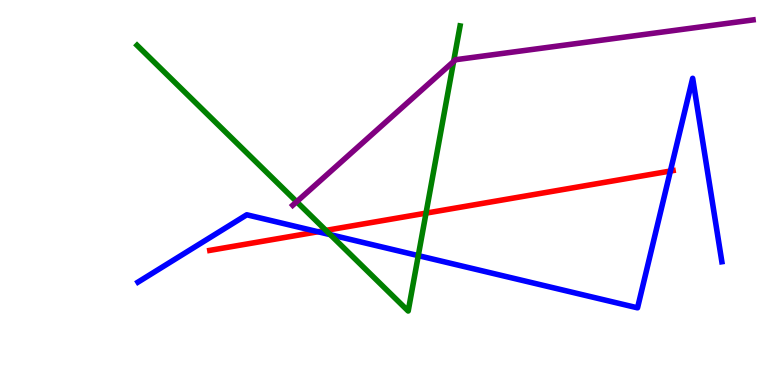[{'lines': ['blue', 'red'], 'intersections': [{'x': 4.1, 'y': 3.98}, {'x': 8.65, 'y': 5.56}]}, {'lines': ['green', 'red'], 'intersections': [{'x': 4.21, 'y': 4.02}, {'x': 5.5, 'y': 4.46}]}, {'lines': ['purple', 'red'], 'intersections': []}, {'lines': ['blue', 'green'], 'intersections': [{'x': 4.26, 'y': 3.9}, {'x': 5.4, 'y': 3.36}]}, {'lines': ['blue', 'purple'], 'intersections': []}, {'lines': ['green', 'purple'], 'intersections': [{'x': 3.83, 'y': 4.76}, {'x': 5.85, 'y': 8.4}]}]